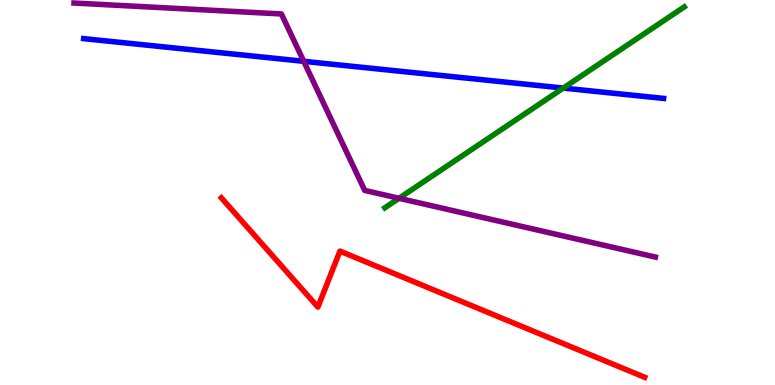[{'lines': ['blue', 'red'], 'intersections': []}, {'lines': ['green', 'red'], 'intersections': []}, {'lines': ['purple', 'red'], 'intersections': []}, {'lines': ['blue', 'green'], 'intersections': [{'x': 7.27, 'y': 7.71}]}, {'lines': ['blue', 'purple'], 'intersections': [{'x': 3.92, 'y': 8.41}]}, {'lines': ['green', 'purple'], 'intersections': [{'x': 5.15, 'y': 4.85}]}]